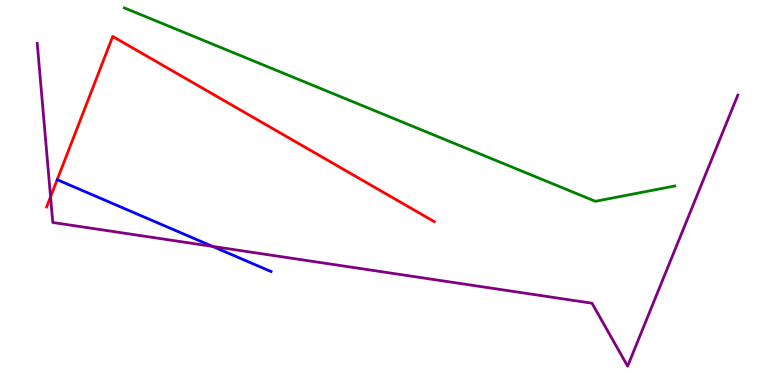[{'lines': ['blue', 'red'], 'intersections': []}, {'lines': ['green', 'red'], 'intersections': []}, {'lines': ['purple', 'red'], 'intersections': [{'x': 0.652, 'y': 4.89}]}, {'lines': ['blue', 'green'], 'intersections': []}, {'lines': ['blue', 'purple'], 'intersections': [{'x': 2.74, 'y': 3.6}]}, {'lines': ['green', 'purple'], 'intersections': []}]